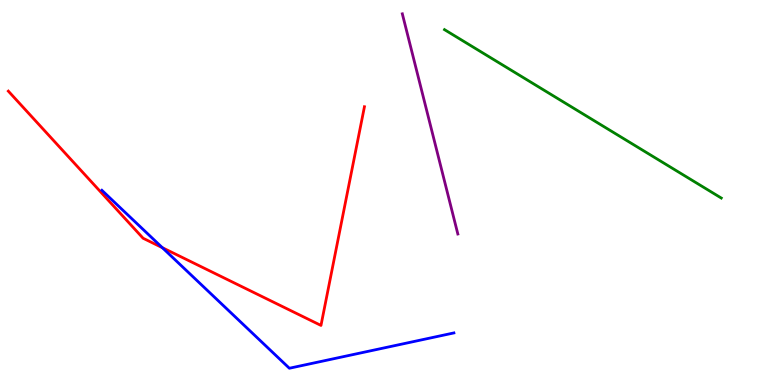[{'lines': ['blue', 'red'], 'intersections': [{'x': 2.09, 'y': 3.57}]}, {'lines': ['green', 'red'], 'intersections': []}, {'lines': ['purple', 'red'], 'intersections': []}, {'lines': ['blue', 'green'], 'intersections': []}, {'lines': ['blue', 'purple'], 'intersections': []}, {'lines': ['green', 'purple'], 'intersections': []}]